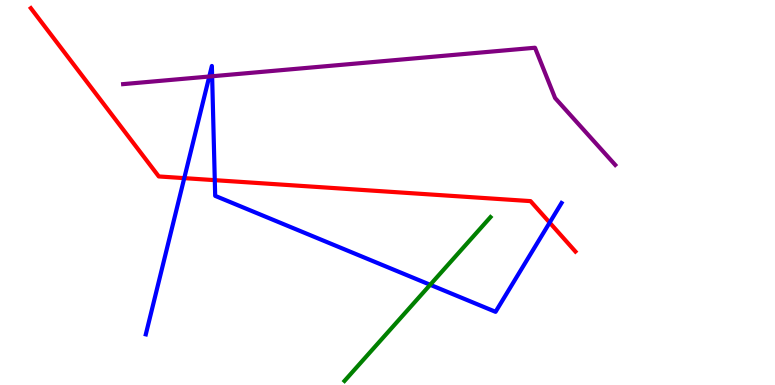[{'lines': ['blue', 'red'], 'intersections': [{'x': 2.38, 'y': 5.37}, {'x': 2.77, 'y': 5.32}, {'x': 7.09, 'y': 4.22}]}, {'lines': ['green', 'red'], 'intersections': []}, {'lines': ['purple', 'red'], 'intersections': []}, {'lines': ['blue', 'green'], 'intersections': [{'x': 5.55, 'y': 2.6}]}, {'lines': ['blue', 'purple'], 'intersections': [{'x': 2.7, 'y': 8.01}, {'x': 2.74, 'y': 8.02}]}, {'lines': ['green', 'purple'], 'intersections': []}]